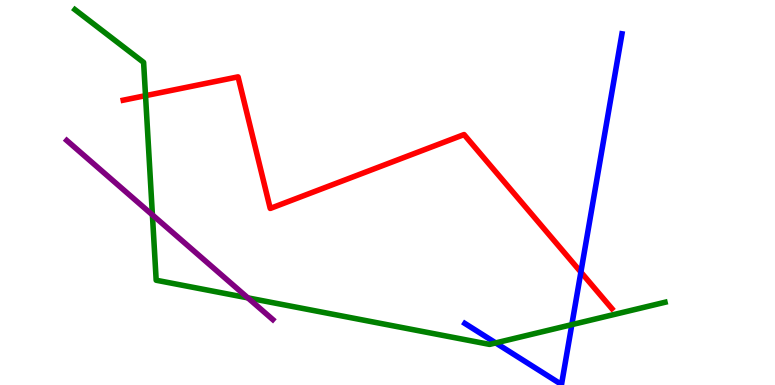[{'lines': ['blue', 'red'], 'intersections': [{'x': 7.5, 'y': 2.93}]}, {'lines': ['green', 'red'], 'intersections': [{'x': 1.88, 'y': 7.52}]}, {'lines': ['purple', 'red'], 'intersections': []}, {'lines': ['blue', 'green'], 'intersections': [{'x': 6.4, 'y': 1.09}, {'x': 7.38, 'y': 1.57}]}, {'lines': ['blue', 'purple'], 'intersections': []}, {'lines': ['green', 'purple'], 'intersections': [{'x': 1.97, 'y': 4.42}, {'x': 3.2, 'y': 2.26}]}]